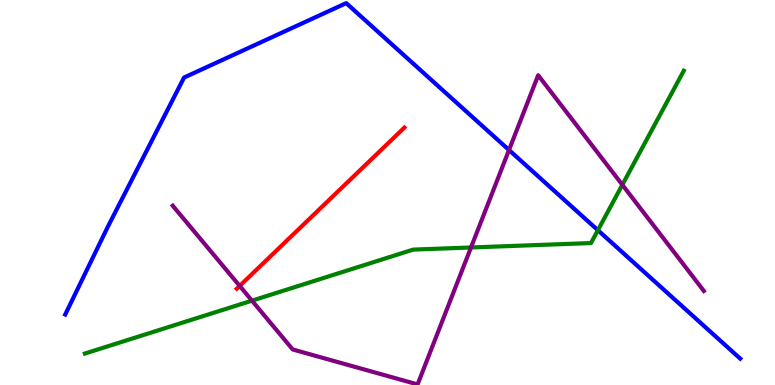[{'lines': ['blue', 'red'], 'intersections': []}, {'lines': ['green', 'red'], 'intersections': []}, {'lines': ['purple', 'red'], 'intersections': [{'x': 3.09, 'y': 2.57}]}, {'lines': ['blue', 'green'], 'intersections': [{'x': 7.71, 'y': 4.02}]}, {'lines': ['blue', 'purple'], 'intersections': [{'x': 6.57, 'y': 6.1}]}, {'lines': ['green', 'purple'], 'intersections': [{'x': 3.25, 'y': 2.19}, {'x': 6.08, 'y': 3.57}, {'x': 8.03, 'y': 5.2}]}]